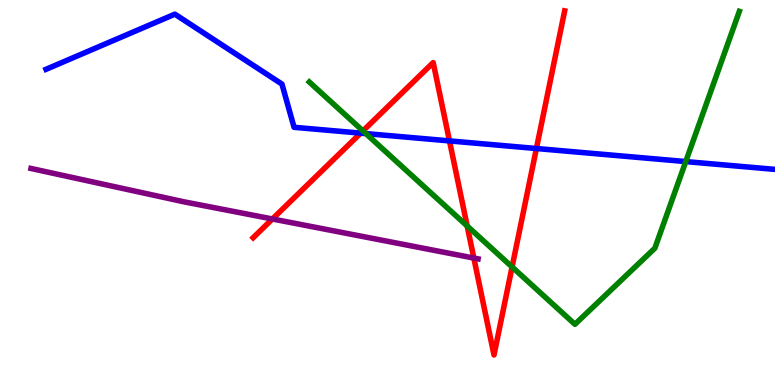[{'lines': ['blue', 'red'], 'intersections': [{'x': 4.65, 'y': 6.54}, {'x': 5.8, 'y': 6.34}, {'x': 6.92, 'y': 6.14}]}, {'lines': ['green', 'red'], 'intersections': [{'x': 4.68, 'y': 6.6}, {'x': 6.03, 'y': 4.13}, {'x': 6.61, 'y': 3.07}]}, {'lines': ['purple', 'red'], 'intersections': [{'x': 3.51, 'y': 4.31}, {'x': 6.11, 'y': 3.3}]}, {'lines': ['blue', 'green'], 'intersections': [{'x': 4.72, 'y': 6.53}, {'x': 8.85, 'y': 5.8}]}, {'lines': ['blue', 'purple'], 'intersections': []}, {'lines': ['green', 'purple'], 'intersections': []}]